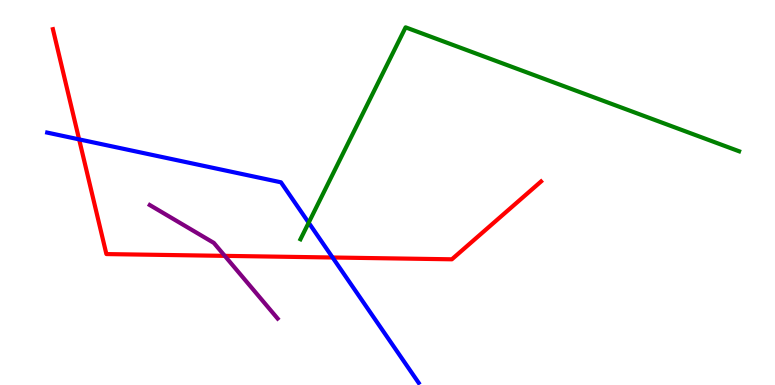[{'lines': ['blue', 'red'], 'intersections': [{'x': 1.02, 'y': 6.38}, {'x': 4.29, 'y': 3.31}]}, {'lines': ['green', 'red'], 'intersections': []}, {'lines': ['purple', 'red'], 'intersections': [{'x': 2.9, 'y': 3.35}]}, {'lines': ['blue', 'green'], 'intersections': [{'x': 3.98, 'y': 4.22}]}, {'lines': ['blue', 'purple'], 'intersections': []}, {'lines': ['green', 'purple'], 'intersections': []}]